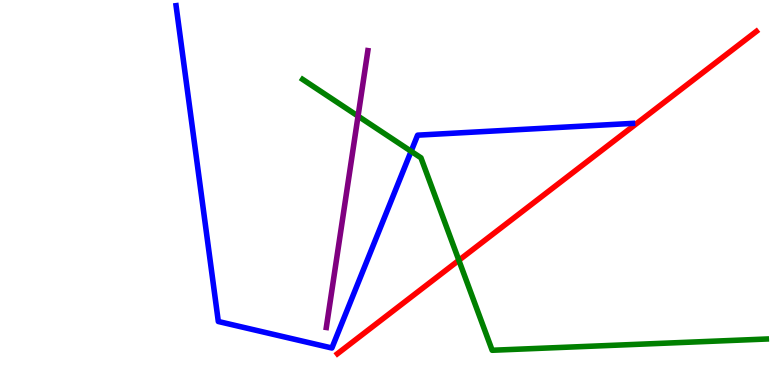[{'lines': ['blue', 'red'], 'intersections': []}, {'lines': ['green', 'red'], 'intersections': [{'x': 5.92, 'y': 3.24}]}, {'lines': ['purple', 'red'], 'intersections': []}, {'lines': ['blue', 'green'], 'intersections': [{'x': 5.3, 'y': 6.07}]}, {'lines': ['blue', 'purple'], 'intersections': []}, {'lines': ['green', 'purple'], 'intersections': [{'x': 4.62, 'y': 6.98}]}]